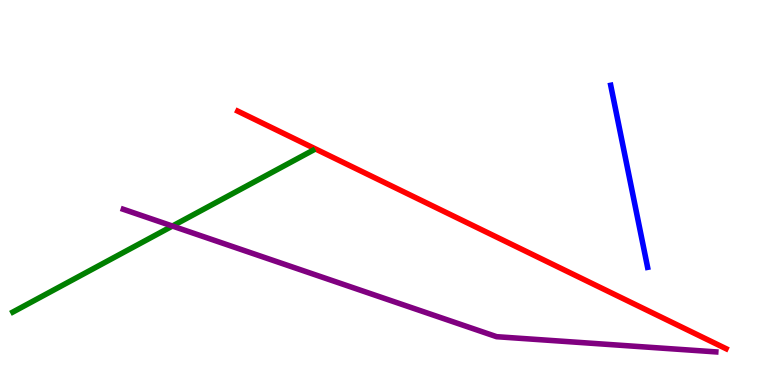[{'lines': ['blue', 'red'], 'intersections': []}, {'lines': ['green', 'red'], 'intersections': []}, {'lines': ['purple', 'red'], 'intersections': []}, {'lines': ['blue', 'green'], 'intersections': []}, {'lines': ['blue', 'purple'], 'intersections': []}, {'lines': ['green', 'purple'], 'intersections': [{'x': 2.22, 'y': 4.13}]}]